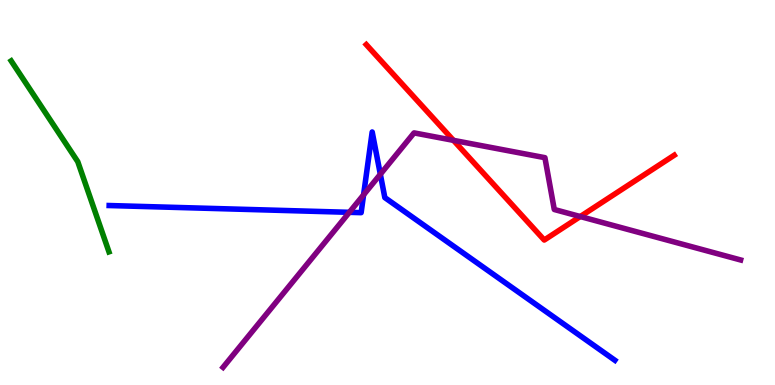[{'lines': ['blue', 'red'], 'intersections': []}, {'lines': ['green', 'red'], 'intersections': []}, {'lines': ['purple', 'red'], 'intersections': [{'x': 5.85, 'y': 6.35}, {'x': 7.49, 'y': 4.38}]}, {'lines': ['blue', 'green'], 'intersections': []}, {'lines': ['blue', 'purple'], 'intersections': [{'x': 4.51, 'y': 4.49}, {'x': 4.69, 'y': 4.94}, {'x': 4.91, 'y': 5.47}]}, {'lines': ['green', 'purple'], 'intersections': []}]